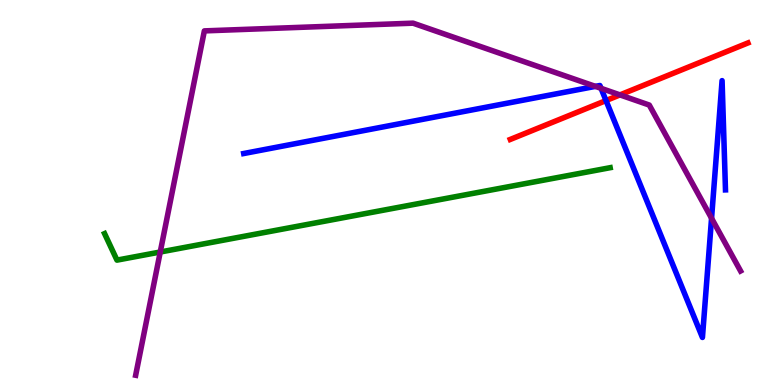[{'lines': ['blue', 'red'], 'intersections': [{'x': 7.82, 'y': 7.39}]}, {'lines': ['green', 'red'], 'intersections': []}, {'lines': ['purple', 'red'], 'intersections': [{'x': 8.0, 'y': 7.54}]}, {'lines': ['blue', 'green'], 'intersections': []}, {'lines': ['blue', 'purple'], 'intersections': [{'x': 7.68, 'y': 7.76}, {'x': 7.76, 'y': 7.71}, {'x': 9.18, 'y': 4.33}]}, {'lines': ['green', 'purple'], 'intersections': [{'x': 2.07, 'y': 3.45}]}]